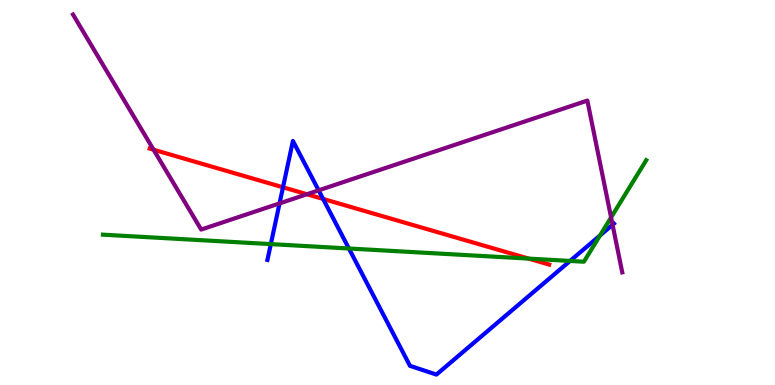[{'lines': ['blue', 'red'], 'intersections': [{'x': 3.65, 'y': 5.14}, {'x': 4.17, 'y': 4.83}]}, {'lines': ['green', 'red'], 'intersections': [{'x': 6.82, 'y': 3.28}]}, {'lines': ['purple', 'red'], 'intersections': [{'x': 1.98, 'y': 6.11}, {'x': 3.96, 'y': 4.95}]}, {'lines': ['blue', 'green'], 'intersections': [{'x': 3.49, 'y': 3.66}, {'x': 4.5, 'y': 3.55}, {'x': 7.36, 'y': 3.22}, {'x': 7.74, 'y': 3.88}]}, {'lines': ['blue', 'purple'], 'intersections': [{'x': 3.61, 'y': 4.72}, {'x': 4.11, 'y': 5.06}, {'x': 7.9, 'y': 4.16}]}, {'lines': ['green', 'purple'], 'intersections': [{'x': 7.88, 'y': 4.35}]}]